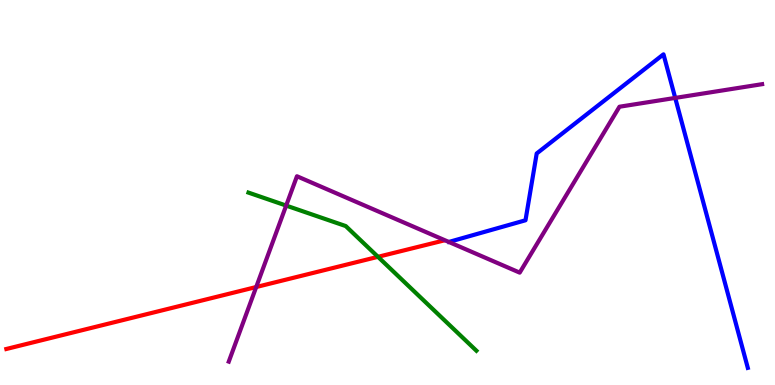[{'lines': ['blue', 'red'], 'intersections': []}, {'lines': ['green', 'red'], 'intersections': [{'x': 4.88, 'y': 3.33}]}, {'lines': ['purple', 'red'], 'intersections': [{'x': 3.31, 'y': 2.54}]}, {'lines': ['blue', 'green'], 'intersections': []}, {'lines': ['blue', 'purple'], 'intersections': [{'x': 8.71, 'y': 7.46}]}, {'lines': ['green', 'purple'], 'intersections': [{'x': 3.69, 'y': 4.66}]}]